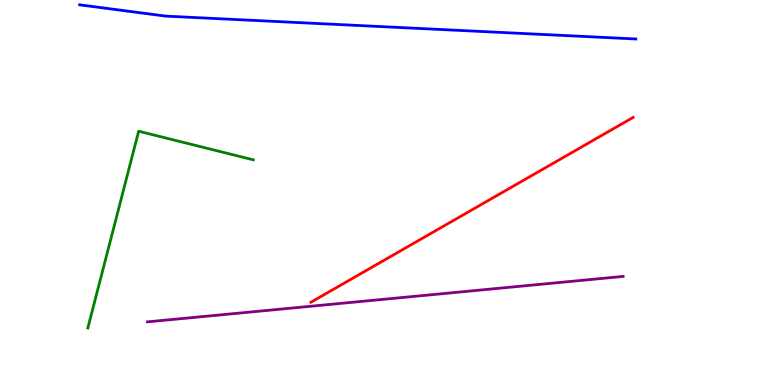[{'lines': ['blue', 'red'], 'intersections': []}, {'lines': ['green', 'red'], 'intersections': []}, {'lines': ['purple', 'red'], 'intersections': []}, {'lines': ['blue', 'green'], 'intersections': []}, {'lines': ['blue', 'purple'], 'intersections': []}, {'lines': ['green', 'purple'], 'intersections': []}]